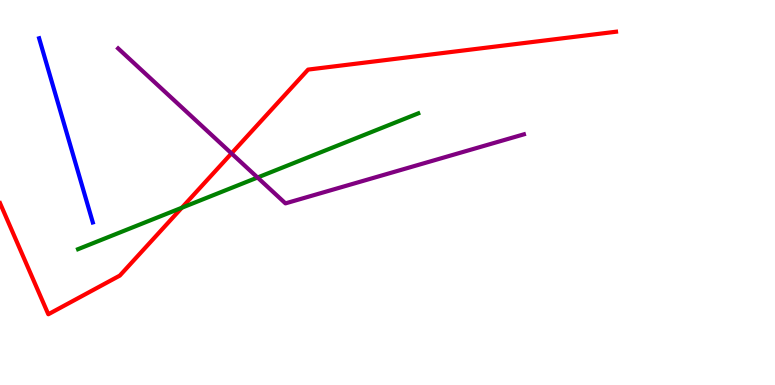[{'lines': ['blue', 'red'], 'intersections': []}, {'lines': ['green', 'red'], 'intersections': [{'x': 2.35, 'y': 4.6}]}, {'lines': ['purple', 'red'], 'intersections': [{'x': 2.99, 'y': 6.02}]}, {'lines': ['blue', 'green'], 'intersections': []}, {'lines': ['blue', 'purple'], 'intersections': []}, {'lines': ['green', 'purple'], 'intersections': [{'x': 3.32, 'y': 5.39}]}]